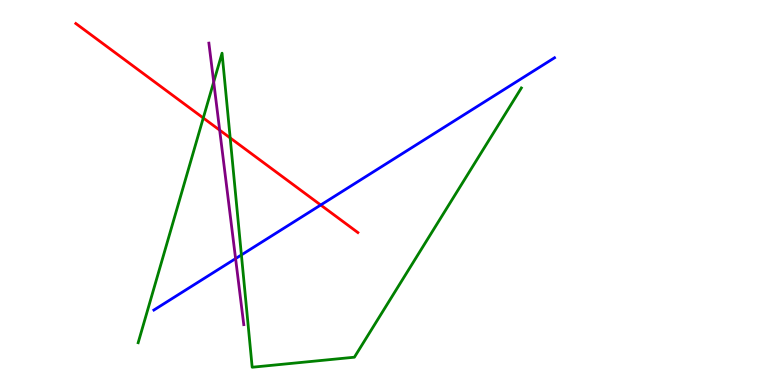[{'lines': ['blue', 'red'], 'intersections': [{'x': 4.14, 'y': 4.68}]}, {'lines': ['green', 'red'], 'intersections': [{'x': 2.62, 'y': 6.94}, {'x': 2.97, 'y': 6.42}]}, {'lines': ['purple', 'red'], 'intersections': [{'x': 2.83, 'y': 6.62}]}, {'lines': ['blue', 'green'], 'intersections': [{'x': 3.11, 'y': 3.38}]}, {'lines': ['blue', 'purple'], 'intersections': [{'x': 3.04, 'y': 3.28}]}, {'lines': ['green', 'purple'], 'intersections': [{'x': 2.76, 'y': 7.87}]}]